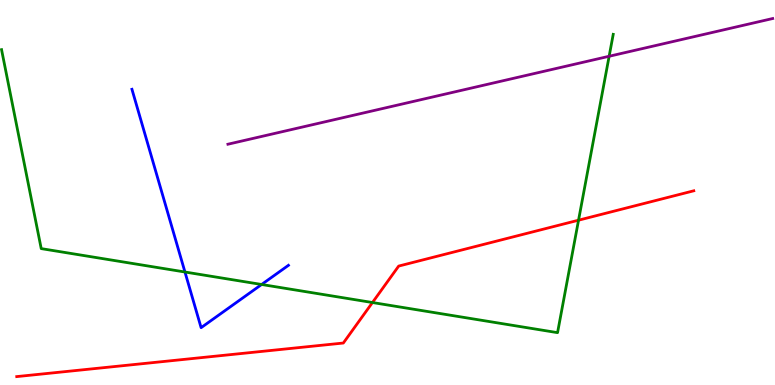[{'lines': ['blue', 'red'], 'intersections': []}, {'lines': ['green', 'red'], 'intersections': [{'x': 4.81, 'y': 2.14}, {'x': 7.47, 'y': 4.28}]}, {'lines': ['purple', 'red'], 'intersections': []}, {'lines': ['blue', 'green'], 'intersections': [{'x': 2.39, 'y': 2.93}, {'x': 3.38, 'y': 2.61}]}, {'lines': ['blue', 'purple'], 'intersections': []}, {'lines': ['green', 'purple'], 'intersections': [{'x': 7.86, 'y': 8.54}]}]